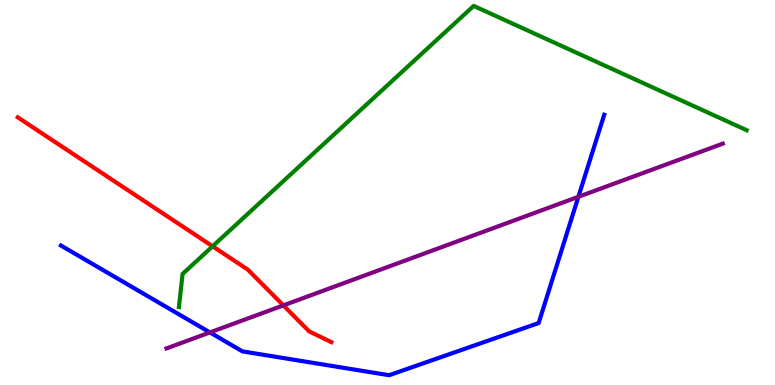[{'lines': ['blue', 'red'], 'intersections': []}, {'lines': ['green', 'red'], 'intersections': [{'x': 2.74, 'y': 3.6}]}, {'lines': ['purple', 'red'], 'intersections': [{'x': 3.66, 'y': 2.07}]}, {'lines': ['blue', 'green'], 'intersections': []}, {'lines': ['blue', 'purple'], 'intersections': [{'x': 2.71, 'y': 1.37}, {'x': 7.46, 'y': 4.89}]}, {'lines': ['green', 'purple'], 'intersections': []}]